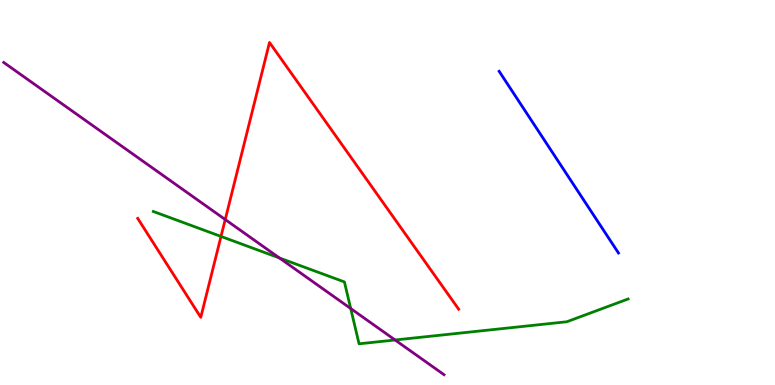[{'lines': ['blue', 'red'], 'intersections': []}, {'lines': ['green', 'red'], 'intersections': [{'x': 2.85, 'y': 3.86}]}, {'lines': ['purple', 'red'], 'intersections': [{'x': 2.91, 'y': 4.3}]}, {'lines': ['blue', 'green'], 'intersections': []}, {'lines': ['blue', 'purple'], 'intersections': []}, {'lines': ['green', 'purple'], 'intersections': [{'x': 3.61, 'y': 3.3}, {'x': 4.53, 'y': 1.99}, {'x': 5.1, 'y': 1.17}]}]